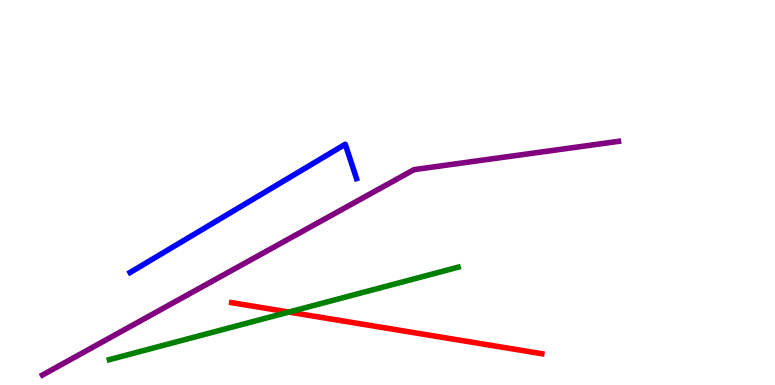[{'lines': ['blue', 'red'], 'intersections': []}, {'lines': ['green', 'red'], 'intersections': [{'x': 3.73, 'y': 1.89}]}, {'lines': ['purple', 'red'], 'intersections': []}, {'lines': ['blue', 'green'], 'intersections': []}, {'lines': ['blue', 'purple'], 'intersections': []}, {'lines': ['green', 'purple'], 'intersections': []}]